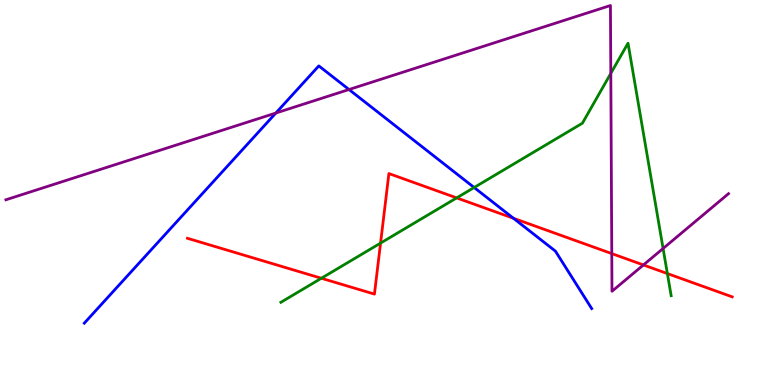[{'lines': ['blue', 'red'], 'intersections': [{'x': 6.63, 'y': 4.33}]}, {'lines': ['green', 'red'], 'intersections': [{'x': 4.15, 'y': 2.77}, {'x': 4.91, 'y': 3.69}, {'x': 5.89, 'y': 4.86}, {'x': 8.61, 'y': 2.89}]}, {'lines': ['purple', 'red'], 'intersections': [{'x': 7.89, 'y': 3.41}, {'x': 8.3, 'y': 3.12}]}, {'lines': ['blue', 'green'], 'intersections': [{'x': 6.12, 'y': 5.13}]}, {'lines': ['blue', 'purple'], 'intersections': [{'x': 3.56, 'y': 7.06}, {'x': 4.5, 'y': 7.67}]}, {'lines': ['green', 'purple'], 'intersections': [{'x': 7.88, 'y': 8.09}, {'x': 8.56, 'y': 3.55}]}]